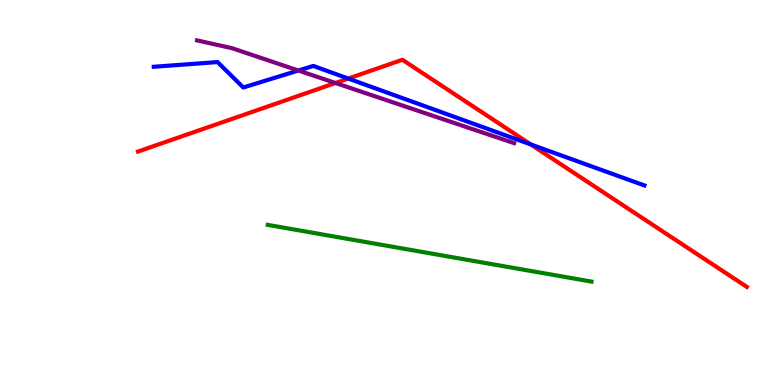[{'lines': ['blue', 'red'], 'intersections': [{'x': 4.49, 'y': 7.96}, {'x': 6.85, 'y': 6.25}]}, {'lines': ['green', 'red'], 'intersections': []}, {'lines': ['purple', 'red'], 'intersections': [{'x': 4.33, 'y': 7.84}]}, {'lines': ['blue', 'green'], 'intersections': []}, {'lines': ['blue', 'purple'], 'intersections': [{'x': 3.85, 'y': 8.17}]}, {'lines': ['green', 'purple'], 'intersections': []}]